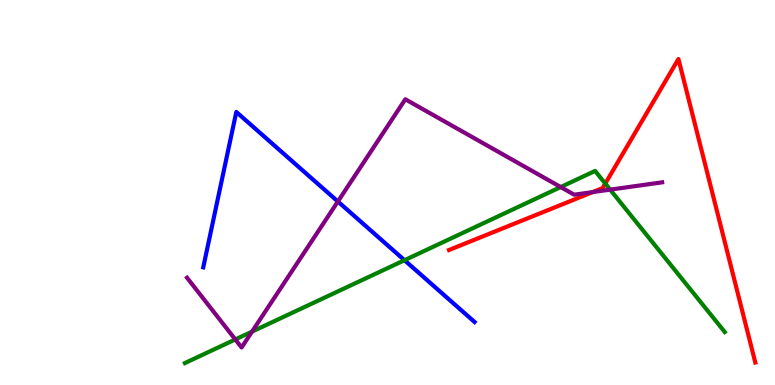[{'lines': ['blue', 'red'], 'intersections': []}, {'lines': ['green', 'red'], 'intersections': [{'x': 7.81, 'y': 5.23}]}, {'lines': ['purple', 'red'], 'intersections': [{'x': 7.65, 'y': 5.01}]}, {'lines': ['blue', 'green'], 'intersections': [{'x': 5.22, 'y': 3.24}]}, {'lines': ['blue', 'purple'], 'intersections': [{'x': 4.36, 'y': 4.77}]}, {'lines': ['green', 'purple'], 'intersections': [{'x': 3.04, 'y': 1.18}, {'x': 3.25, 'y': 1.39}, {'x': 7.23, 'y': 5.14}, {'x': 7.87, 'y': 5.07}]}]